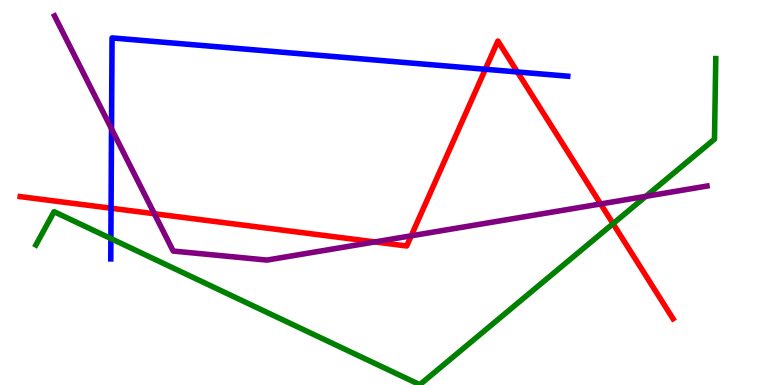[{'lines': ['blue', 'red'], 'intersections': [{'x': 1.43, 'y': 4.59}, {'x': 6.26, 'y': 8.2}, {'x': 6.68, 'y': 8.13}]}, {'lines': ['green', 'red'], 'intersections': [{'x': 7.91, 'y': 4.19}]}, {'lines': ['purple', 'red'], 'intersections': [{'x': 1.99, 'y': 4.45}, {'x': 4.84, 'y': 3.72}, {'x': 5.31, 'y': 3.87}, {'x': 7.75, 'y': 4.7}]}, {'lines': ['blue', 'green'], 'intersections': [{'x': 1.43, 'y': 3.8}]}, {'lines': ['blue', 'purple'], 'intersections': [{'x': 1.44, 'y': 6.65}]}, {'lines': ['green', 'purple'], 'intersections': [{'x': 8.33, 'y': 4.9}]}]